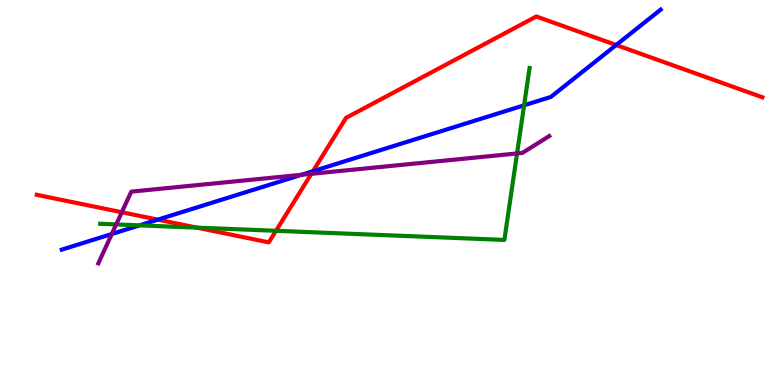[{'lines': ['blue', 'red'], 'intersections': [{'x': 2.04, 'y': 4.3}, {'x': 4.04, 'y': 5.55}, {'x': 7.95, 'y': 8.83}]}, {'lines': ['green', 'red'], 'intersections': [{'x': 2.54, 'y': 4.09}, {'x': 3.56, 'y': 4.01}]}, {'lines': ['purple', 'red'], 'intersections': [{'x': 1.57, 'y': 4.49}, {'x': 4.02, 'y': 5.49}]}, {'lines': ['blue', 'green'], 'intersections': [{'x': 1.8, 'y': 4.15}, {'x': 6.76, 'y': 7.26}]}, {'lines': ['blue', 'purple'], 'intersections': [{'x': 1.44, 'y': 3.92}, {'x': 3.89, 'y': 5.46}]}, {'lines': ['green', 'purple'], 'intersections': [{'x': 1.5, 'y': 4.17}, {'x': 6.67, 'y': 6.01}]}]